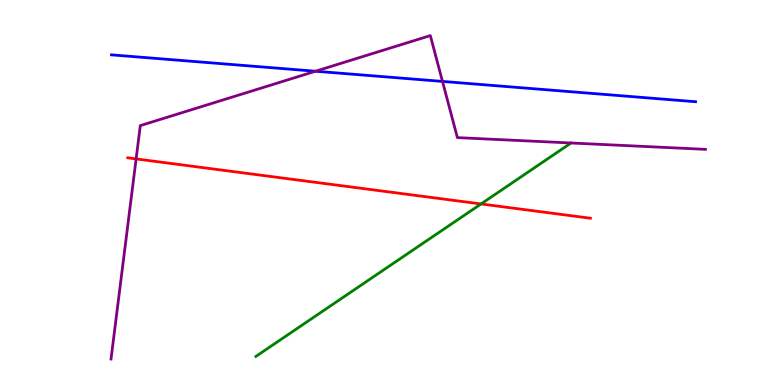[{'lines': ['blue', 'red'], 'intersections': []}, {'lines': ['green', 'red'], 'intersections': [{'x': 6.21, 'y': 4.7}]}, {'lines': ['purple', 'red'], 'intersections': [{'x': 1.76, 'y': 5.87}]}, {'lines': ['blue', 'green'], 'intersections': []}, {'lines': ['blue', 'purple'], 'intersections': [{'x': 4.07, 'y': 8.15}, {'x': 5.71, 'y': 7.89}]}, {'lines': ['green', 'purple'], 'intersections': []}]